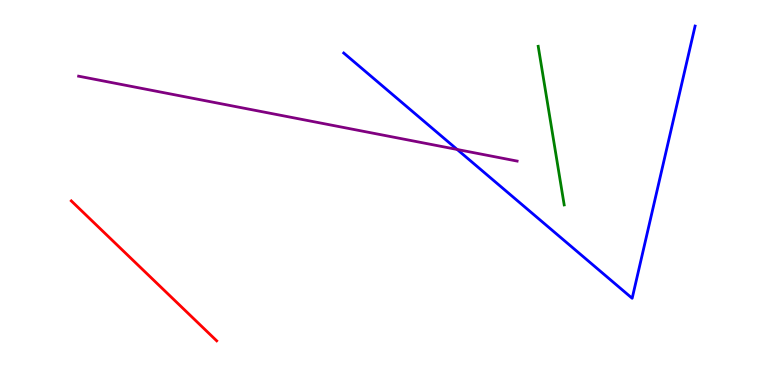[{'lines': ['blue', 'red'], 'intersections': []}, {'lines': ['green', 'red'], 'intersections': []}, {'lines': ['purple', 'red'], 'intersections': []}, {'lines': ['blue', 'green'], 'intersections': []}, {'lines': ['blue', 'purple'], 'intersections': [{'x': 5.9, 'y': 6.12}]}, {'lines': ['green', 'purple'], 'intersections': []}]